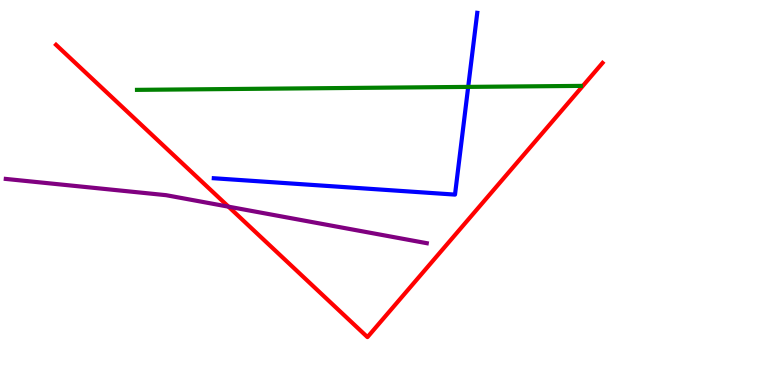[{'lines': ['blue', 'red'], 'intersections': []}, {'lines': ['green', 'red'], 'intersections': []}, {'lines': ['purple', 'red'], 'intersections': [{'x': 2.95, 'y': 4.63}]}, {'lines': ['blue', 'green'], 'intersections': [{'x': 6.04, 'y': 7.74}]}, {'lines': ['blue', 'purple'], 'intersections': []}, {'lines': ['green', 'purple'], 'intersections': []}]